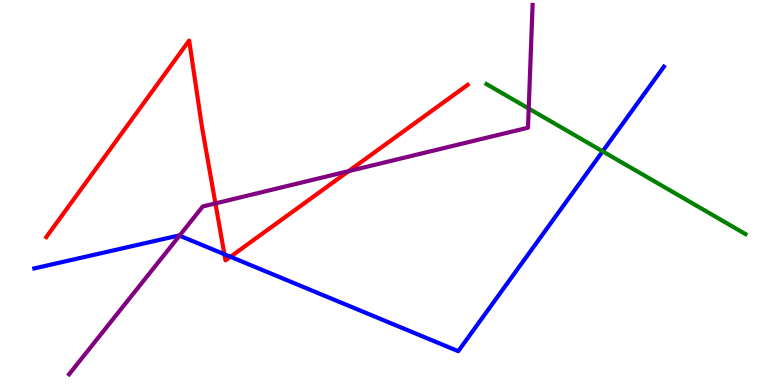[{'lines': ['blue', 'red'], 'intersections': [{'x': 2.9, 'y': 3.4}, {'x': 2.97, 'y': 3.33}]}, {'lines': ['green', 'red'], 'intersections': []}, {'lines': ['purple', 'red'], 'intersections': [{'x': 2.78, 'y': 4.72}, {'x': 4.5, 'y': 5.55}]}, {'lines': ['blue', 'green'], 'intersections': [{'x': 7.78, 'y': 6.07}]}, {'lines': ['blue', 'purple'], 'intersections': [{'x': 2.32, 'y': 3.88}]}, {'lines': ['green', 'purple'], 'intersections': [{'x': 6.82, 'y': 7.18}]}]